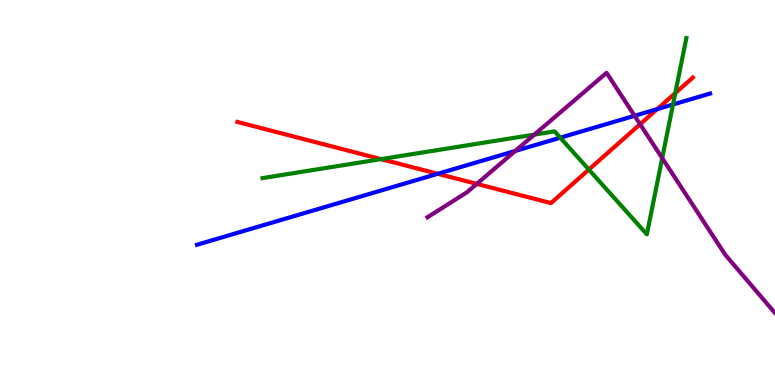[{'lines': ['blue', 'red'], 'intersections': [{'x': 5.65, 'y': 5.49}, {'x': 8.48, 'y': 7.17}]}, {'lines': ['green', 'red'], 'intersections': [{'x': 4.92, 'y': 5.87}, {'x': 7.6, 'y': 5.6}, {'x': 8.71, 'y': 7.58}]}, {'lines': ['purple', 'red'], 'intersections': [{'x': 6.15, 'y': 5.22}, {'x': 8.26, 'y': 6.77}]}, {'lines': ['blue', 'green'], 'intersections': [{'x': 7.23, 'y': 6.42}, {'x': 8.68, 'y': 7.29}]}, {'lines': ['blue', 'purple'], 'intersections': [{'x': 6.65, 'y': 6.08}, {'x': 8.19, 'y': 6.99}]}, {'lines': ['green', 'purple'], 'intersections': [{'x': 6.9, 'y': 6.5}, {'x': 8.54, 'y': 5.89}]}]